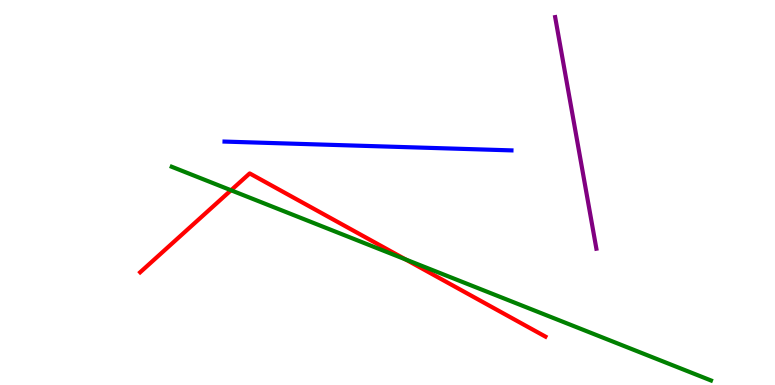[{'lines': ['blue', 'red'], 'intersections': []}, {'lines': ['green', 'red'], 'intersections': [{'x': 2.98, 'y': 5.06}, {'x': 5.23, 'y': 3.26}]}, {'lines': ['purple', 'red'], 'intersections': []}, {'lines': ['blue', 'green'], 'intersections': []}, {'lines': ['blue', 'purple'], 'intersections': []}, {'lines': ['green', 'purple'], 'intersections': []}]